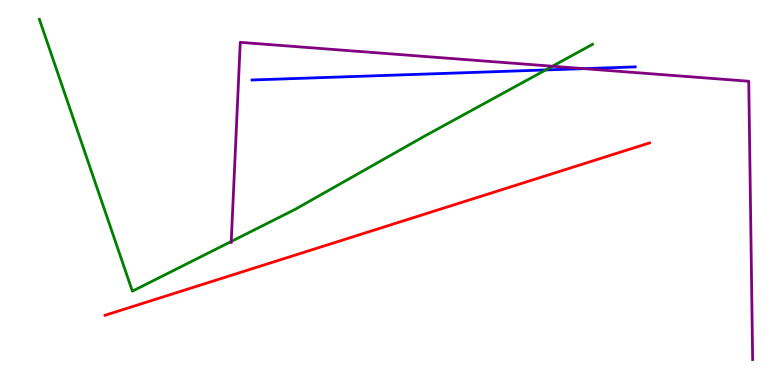[{'lines': ['blue', 'red'], 'intersections': []}, {'lines': ['green', 'red'], 'intersections': []}, {'lines': ['purple', 'red'], 'intersections': []}, {'lines': ['blue', 'green'], 'intersections': [{'x': 7.04, 'y': 8.18}]}, {'lines': ['blue', 'purple'], 'intersections': [{'x': 7.53, 'y': 8.22}]}, {'lines': ['green', 'purple'], 'intersections': [{'x': 2.98, 'y': 3.73}, {'x': 7.13, 'y': 8.28}]}]